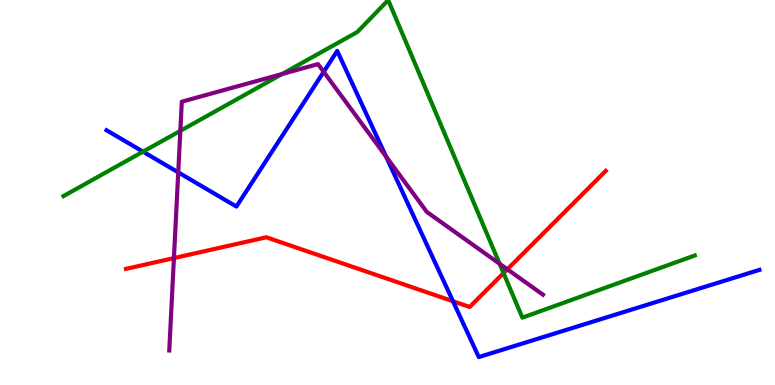[{'lines': ['blue', 'red'], 'intersections': [{'x': 5.85, 'y': 2.18}]}, {'lines': ['green', 'red'], 'intersections': [{'x': 6.5, 'y': 2.91}]}, {'lines': ['purple', 'red'], 'intersections': [{'x': 2.24, 'y': 3.3}, {'x': 6.55, 'y': 3.01}]}, {'lines': ['blue', 'green'], 'intersections': [{'x': 1.85, 'y': 6.06}]}, {'lines': ['blue', 'purple'], 'intersections': [{'x': 2.3, 'y': 5.52}, {'x': 4.18, 'y': 8.13}, {'x': 4.98, 'y': 5.93}]}, {'lines': ['green', 'purple'], 'intersections': [{'x': 2.33, 'y': 6.6}, {'x': 3.64, 'y': 8.08}, {'x': 6.45, 'y': 3.15}]}]